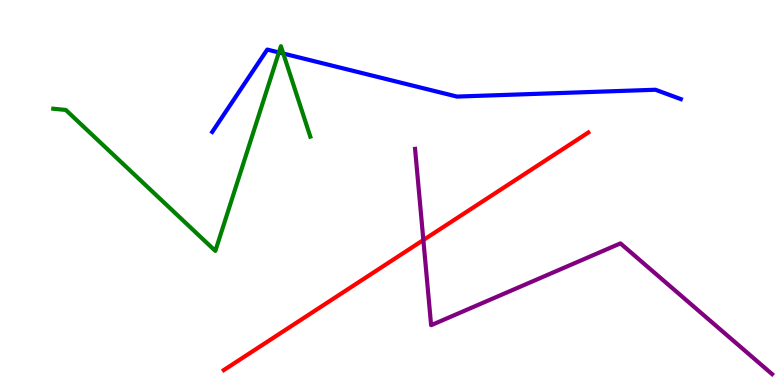[{'lines': ['blue', 'red'], 'intersections': []}, {'lines': ['green', 'red'], 'intersections': []}, {'lines': ['purple', 'red'], 'intersections': [{'x': 5.46, 'y': 3.77}]}, {'lines': ['blue', 'green'], 'intersections': [{'x': 3.6, 'y': 8.64}, {'x': 3.66, 'y': 8.61}]}, {'lines': ['blue', 'purple'], 'intersections': []}, {'lines': ['green', 'purple'], 'intersections': []}]